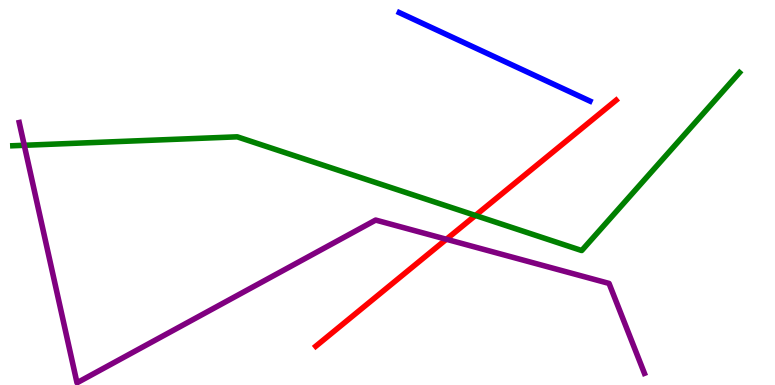[{'lines': ['blue', 'red'], 'intersections': []}, {'lines': ['green', 'red'], 'intersections': [{'x': 6.13, 'y': 4.4}]}, {'lines': ['purple', 'red'], 'intersections': [{'x': 5.76, 'y': 3.79}]}, {'lines': ['blue', 'green'], 'intersections': []}, {'lines': ['blue', 'purple'], 'intersections': []}, {'lines': ['green', 'purple'], 'intersections': [{'x': 0.313, 'y': 6.23}]}]